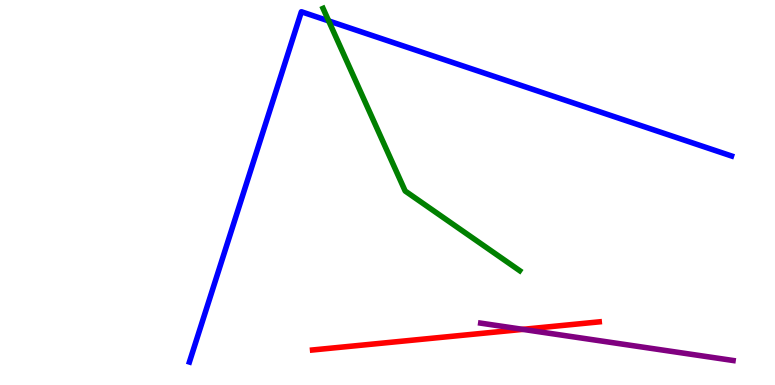[{'lines': ['blue', 'red'], 'intersections': []}, {'lines': ['green', 'red'], 'intersections': []}, {'lines': ['purple', 'red'], 'intersections': [{'x': 6.75, 'y': 1.45}]}, {'lines': ['blue', 'green'], 'intersections': [{'x': 4.24, 'y': 9.46}]}, {'lines': ['blue', 'purple'], 'intersections': []}, {'lines': ['green', 'purple'], 'intersections': []}]